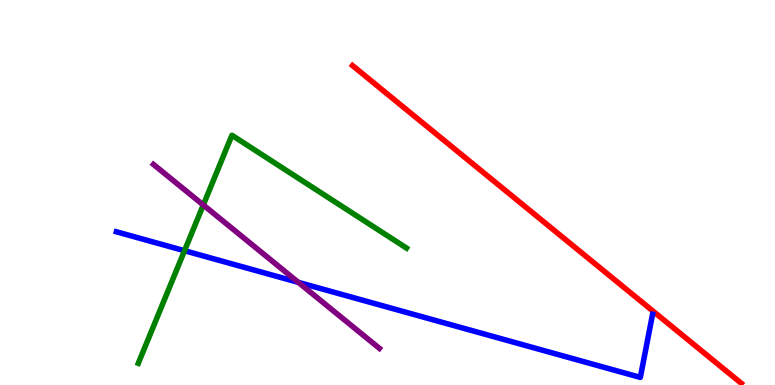[{'lines': ['blue', 'red'], 'intersections': []}, {'lines': ['green', 'red'], 'intersections': []}, {'lines': ['purple', 'red'], 'intersections': []}, {'lines': ['blue', 'green'], 'intersections': [{'x': 2.38, 'y': 3.49}]}, {'lines': ['blue', 'purple'], 'intersections': [{'x': 3.85, 'y': 2.67}]}, {'lines': ['green', 'purple'], 'intersections': [{'x': 2.62, 'y': 4.68}]}]